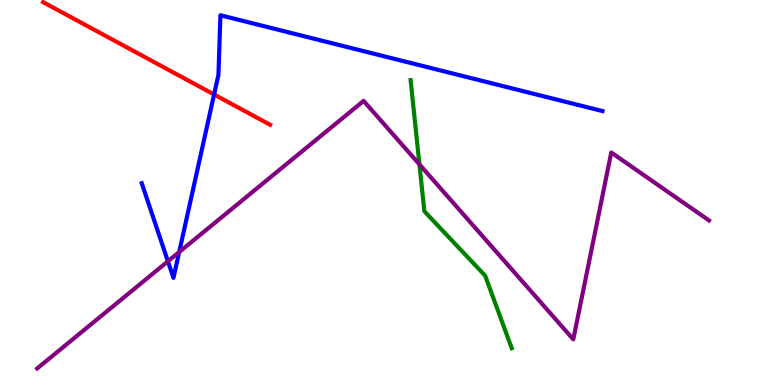[{'lines': ['blue', 'red'], 'intersections': [{'x': 2.76, 'y': 7.55}]}, {'lines': ['green', 'red'], 'intersections': []}, {'lines': ['purple', 'red'], 'intersections': []}, {'lines': ['blue', 'green'], 'intersections': []}, {'lines': ['blue', 'purple'], 'intersections': [{'x': 2.17, 'y': 3.21}, {'x': 2.31, 'y': 3.45}]}, {'lines': ['green', 'purple'], 'intersections': [{'x': 5.41, 'y': 5.73}]}]